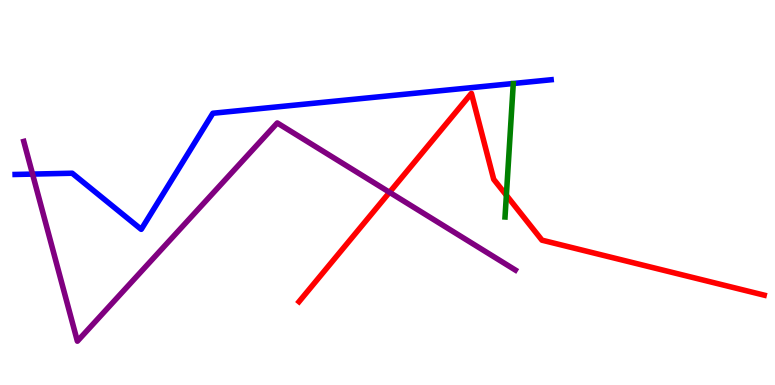[{'lines': ['blue', 'red'], 'intersections': []}, {'lines': ['green', 'red'], 'intersections': [{'x': 6.53, 'y': 4.93}]}, {'lines': ['purple', 'red'], 'intersections': [{'x': 5.03, 'y': 5.01}]}, {'lines': ['blue', 'green'], 'intersections': []}, {'lines': ['blue', 'purple'], 'intersections': [{'x': 0.42, 'y': 5.48}]}, {'lines': ['green', 'purple'], 'intersections': []}]